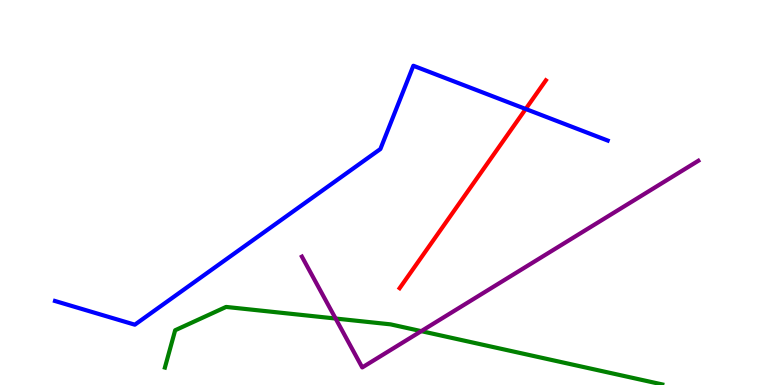[{'lines': ['blue', 'red'], 'intersections': [{'x': 6.78, 'y': 7.17}]}, {'lines': ['green', 'red'], 'intersections': []}, {'lines': ['purple', 'red'], 'intersections': []}, {'lines': ['blue', 'green'], 'intersections': []}, {'lines': ['blue', 'purple'], 'intersections': []}, {'lines': ['green', 'purple'], 'intersections': [{'x': 4.33, 'y': 1.73}, {'x': 5.44, 'y': 1.4}]}]